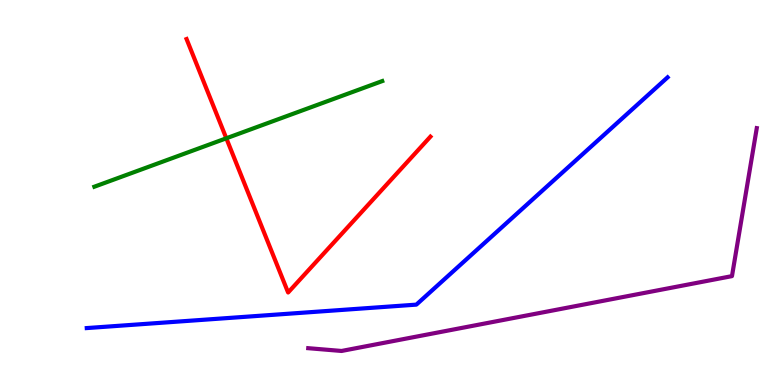[{'lines': ['blue', 'red'], 'intersections': []}, {'lines': ['green', 'red'], 'intersections': [{'x': 2.92, 'y': 6.41}]}, {'lines': ['purple', 'red'], 'intersections': []}, {'lines': ['blue', 'green'], 'intersections': []}, {'lines': ['blue', 'purple'], 'intersections': []}, {'lines': ['green', 'purple'], 'intersections': []}]